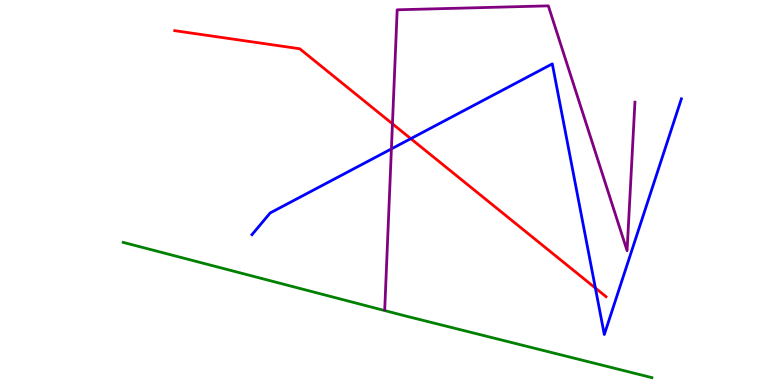[{'lines': ['blue', 'red'], 'intersections': [{'x': 5.3, 'y': 6.4}, {'x': 7.68, 'y': 2.52}]}, {'lines': ['green', 'red'], 'intersections': []}, {'lines': ['purple', 'red'], 'intersections': [{'x': 5.06, 'y': 6.78}]}, {'lines': ['blue', 'green'], 'intersections': []}, {'lines': ['blue', 'purple'], 'intersections': [{'x': 5.05, 'y': 6.13}]}, {'lines': ['green', 'purple'], 'intersections': []}]